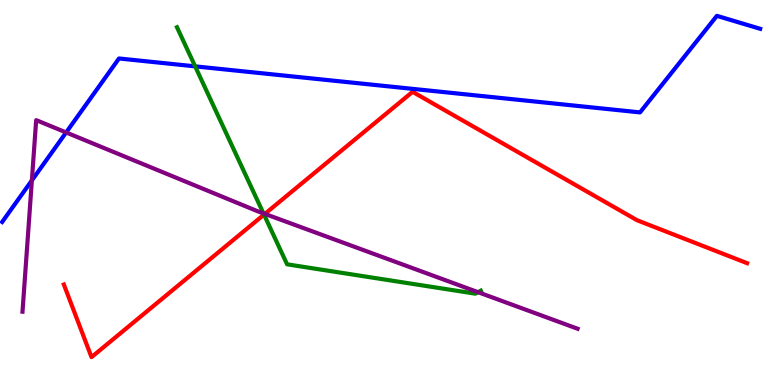[{'lines': ['blue', 'red'], 'intersections': []}, {'lines': ['green', 'red'], 'intersections': [{'x': 3.41, 'y': 4.43}]}, {'lines': ['purple', 'red'], 'intersections': [{'x': 3.42, 'y': 4.44}]}, {'lines': ['blue', 'green'], 'intersections': [{'x': 2.52, 'y': 8.28}]}, {'lines': ['blue', 'purple'], 'intersections': [{'x': 0.411, 'y': 5.31}, {'x': 0.853, 'y': 6.56}]}, {'lines': ['green', 'purple'], 'intersections': [{'x': 3.4, 'y': 4.46}, {'x': 6.17, 'y': 2.41}]}]